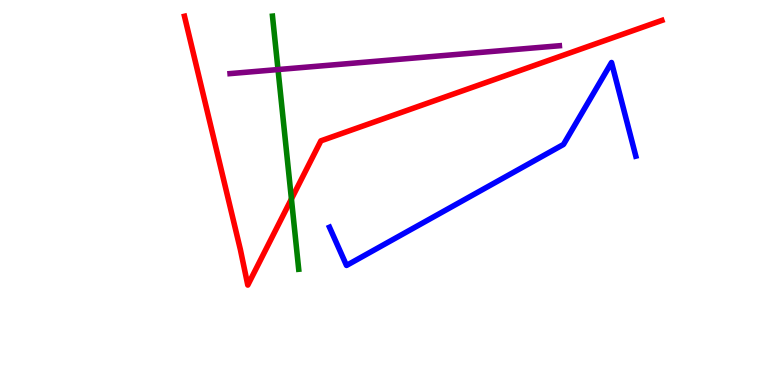[{'lines': ['blue', 'red'], 'intersections': []}, {'lines': ['green', 'red'], 'intersections': [{'x': 3.76, 'y': 4.83}]}, {'lines': ['purple', 'red'], 'intersections': []}, {'lines': ['blue', 'green'], 'intersections': []}, {'lines': ['blue', 'purple'], 'intersections': []}, {'lines': ['green', 'purple'], 'intersections': [{'x': 3.59, 'y': 8.19}]}]